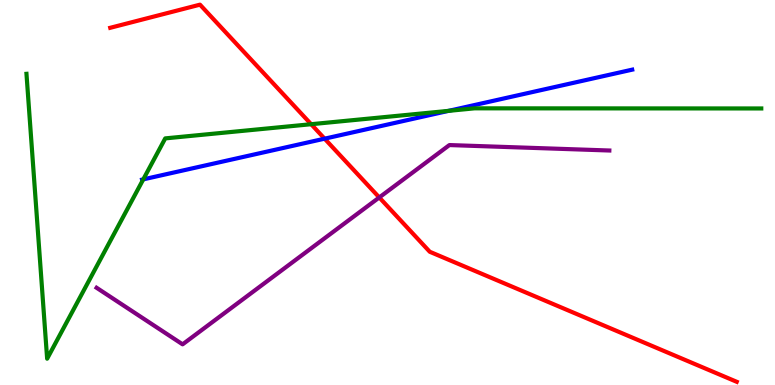[{'lines': ['blue', 'red'], 'intersections': [{'x': 4.19, 'y': 6.4}]}, {'lines': ['green', 'red'], 'intersections': [{'x': 4.01, 'y': 6.77}]}, {'lines': ['purple', 'red'], 'intersections': [{'x': 4.89, 'y': 4.87}]}, {'lines': ['blue', 'green'], 'intersections': [{'x': 1.85, 'y': 5.34}, {'x': 5.79, 'y': 7.12}]}, {'lines': ['blue', 'purple'], 'intersections': []}, {'lines': ['green', 'purple'], 'intersections': []}]